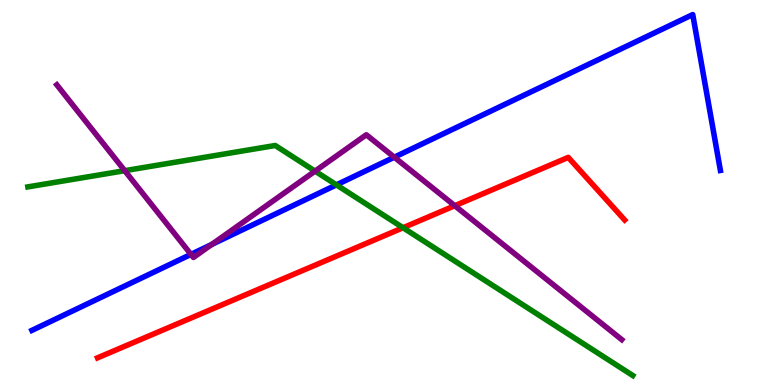[{'lines': ['blue', 'red'], 'intersections': []}, {'lines': ['green', 'red'], 'intersections': [{'x': 5.2, 'y': 4.08}]}, {'lines': ['purple', 'red'], 'intersections': [{'x': 5.87, 'y': 4.66}]}, {'lines': ['blue', 'green'], 'intersections': [{'x': 4.34, 'y': 5.2}]}, {'lines': ['blue', 'purple'], 'intersections': [{'x': 2.46, 'y': 3.39}, {'x': 2.73, 'y': 3.65}, {'x': 5.09, 'y': 5.92}]}, {'lines': ['green', 'purple'], 'intersections': [{'x': 1.61, 'y': 5.57}, {'x': 4.07, 'y': 5.56}]}]